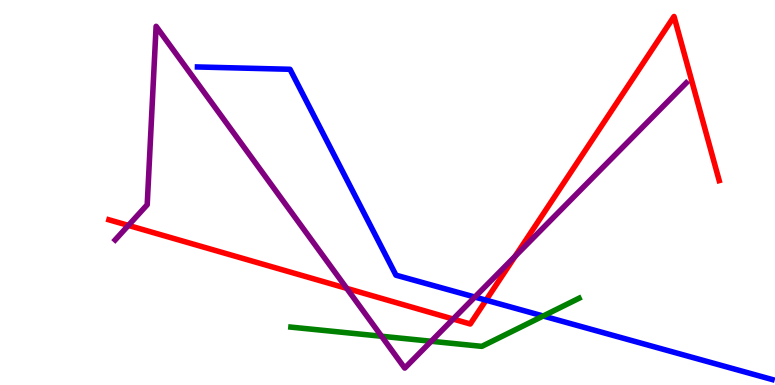[{'lines': ['blue', 'red'], 'intersections': [{'x': 6.27, 'y': 2.2}]}, {'lines': ['green', 'red'], 'intersections': []}, {'lines': ['purple', 'red'], 'intersections': [{'x': 1.66, 'y': 4.15}, {'x': 4.47, 'y': 2.51}, {'x': 5.85, 'y': 1.71}, {'x': 6.65, 'y': 3.35}]}, {'lines': ['blue', 'green'], 'intersections': [{'x': 7.01, 'y': 1.79}]}, {'lines': ['blue', 'purple'], 'intersections': [{'x': 6.13, 'y': 2.28}]}, {'lines': ['green', 'purple'], 'intersections': [{'x': 4.92, 'y': 1.27}, {'x': 5.56, 'y': 1.14}]}]